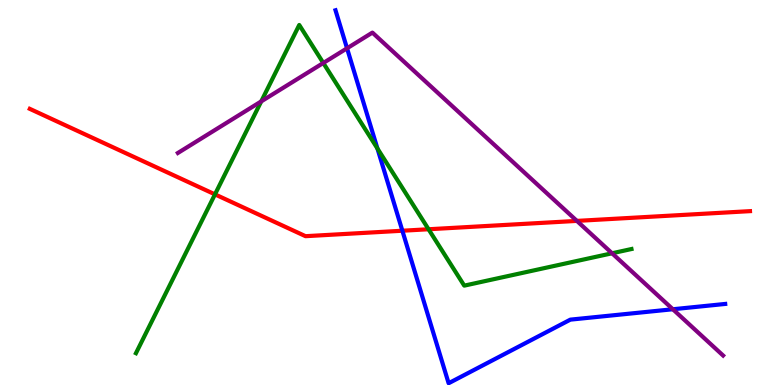[{'lines': ['blue', 'red'], 'intersections': [{'x': 5.19, 'y': 4.01}]}, {'lines': ['green', 'red'], 'intersections': [{'x': 2.77, 'y': 4.95}, {'x': 5.53, 'y': 4.05}]}, {'lines': ['purple', 'red'], 'intersections': [{'x': 7.44, 'y': 4.26}]}, {'lines': ['blue', 'green'], 'intersections': [{'x': 4.87, 'y': 6.14}]}, {'lines': ['blue', 'purple'], 'intersections': [{'x': 4.48, 'y': 8.75}, {'x': 8.68, 'y': 1.97}]}, {'lines': ['green', 'purple'], 'intersections': [{'x': 3.37, 'y': 7.37}, {'x': 4.17, 'y': 8.36}, {'x': 7.9, 'y': 3.42}]}]